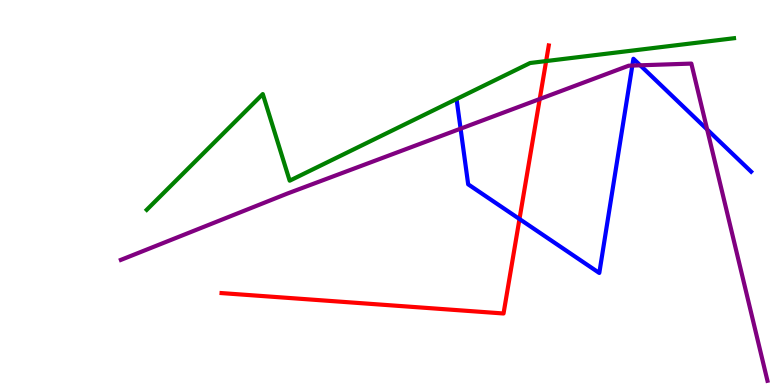[{'lines': ['blue', 'red'], 'intersections': [{'x': 6.7, 'y': 4.31}]}, {'lines': ['green', 'red'], 'intersections': [{'x': 7.05, 'y': 8.41}]}, {'lines': ['purple', 'red'], 'intersections': [{'x': 6.96, 'y': 7.43}]}, {'lines': ['blue', 'green'], 'intersections': []}, {'lines': ['blue', 'purple'], 'intersections': [{'x': 5.94, 'y': 6.66}, {'x': 8.16, 'y': 8.3}, {'x': 8.26, 'y': 8.3}, {'x': 9.12, 'y': 6.64}]}, {'lines': ['green', 'purple'], 'intersections': []}]